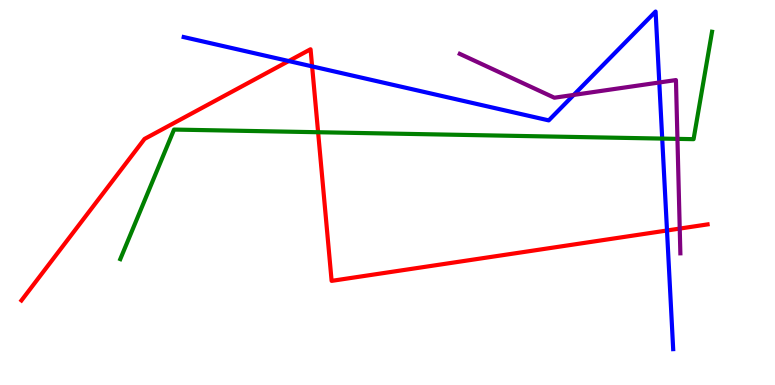[{'lines': ['blue', 'red'], 'intersections': [{'x': 3.73, 'y': 8.41}, {'x': 4.03, 'y': 8.28}, {'x': 8.61, 'y': 4.01}]}, {'lines': ['green', 'red'], 'intersections': [{'x': 4.1, 'y': 6.57}]}, {'lines': ['purple', 'red'], 'intersections': [{'x': 8.77, 'y': 4.06}]}, {'lines': ['blue', 'green'], 'intersections': [{'x': 8.54, 'y': 6.4}]}, {'lines': ['blue', 'purple'], 'intersections': [{'x': 7.4, 'y': 7.53}, {'x': 8.51, 'y': 7.86}]}, {'lines': ['green', 'purple'], 'intersections': [{'x': 8.74, 'y': 6.39}]}]